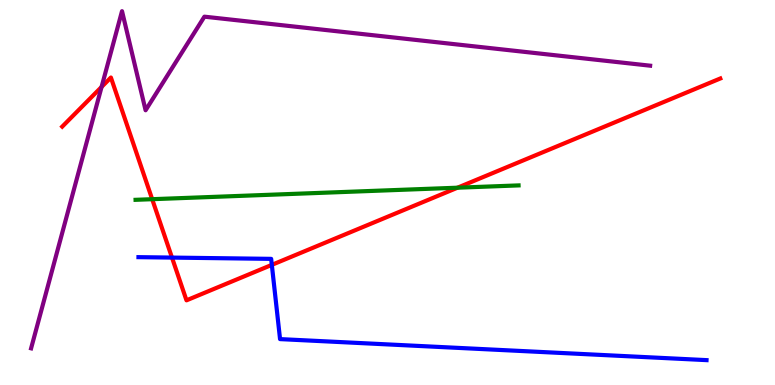[{'lines': ['blue', 'red'], 'intersections': [{'x': 2.22, 'y': 3.31}, {'x': 3.51, 'y': 3.12}]}, {'lines': ['green', 'red'], 'intersections': [{'x': 1.96, 'y': 4.83}, {'x': 5.9, 'y': 5.12}]}, {'lines': ['purple', 'red'], 'intersections': [{'x': 1.31, 'y': 7.74}]}, {'lines': ['blue', 'green'], 'intersections': []}, {'lines': ['blue', 'purple'], 'intersections': []}, {'lines': ['green', 'purple'], 'intersections': []}]